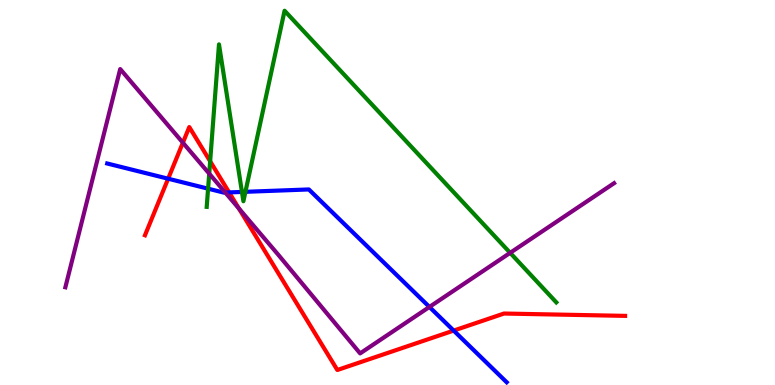[{'lines': ['blue', 'red'], 'intersections': [{'x': 2.17, 'y': 5.36}, {'x': 2.96, 'y': 5.0}, {'x': 5.85, 'y': 1.41}]}, {'lines': ['green', 'red'], 'intersections': [{'x': 2.71, 'y': 5.81}]}, {'lines': ['purple', 'red'], 'intersections': [{'x': 2.36, 'y': 6.29}, {'x': 3.08, 'y': 4.58}]}, {'lines': ['blue', 'green'], 'intersections': [{'x': 2.68, 'y': 5.1}, {'x': 3.12, 'y': 5.01}, {'x': 3.17, 'y': 5.02}]}, {'lines': ['blue', 'purple'], 'intersections': [{'x': 2.91, 'y': 5.0}, {'x': 5.54, 'y': 2.03}]}, {'lines': ['green', 'purple'], 'intersections': [{'x': 2.7, 'y': 5.49}, {'x': 6.58, 'y': 3.43}]}]